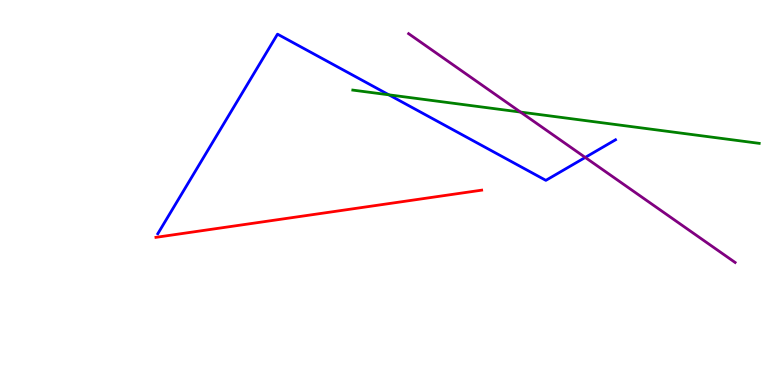[{'lines': ['blue', 'red'], 'intersections': []}, {'lines': ['green', 'red'], 'intersections': []}, {'lines': ['purple', 'red'], 'intersections': []}, {'lines': ['blue', 'green'], 'intersections': [{'x': 5.02, 'y': 7.54}]}, {'lines': ['blue', 'purple'], 'intersections': [{'x': 7.55, 'y': 5.91}]}, {'lines': ['green', 'purple'], 'intersections': [{'x': 6.72, 'y': 7.09}]}]